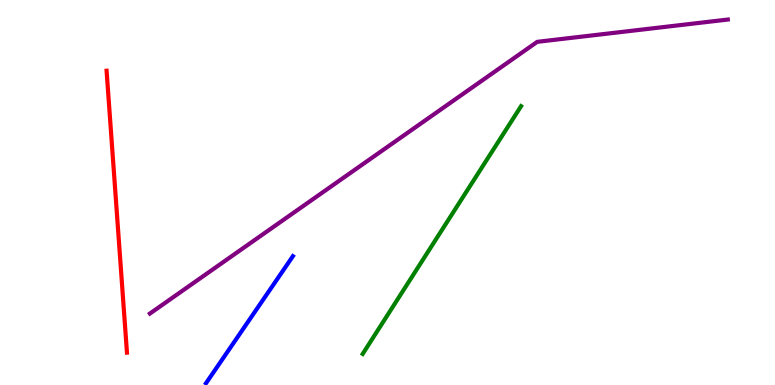[{'lines': ['blue', 'red'], 'intersections': []}, {'lines': ['green', 'red'], 'intersections': []}, {'lines': ['purple', 'red'], 'intersections': []}, {'lines': ['blue', 'green'], 'intersections': []}, {'lines': ['blue', 'purple'], 'intersections': []}, {'lines': ['green', 'purple'], 'intersections': []}]